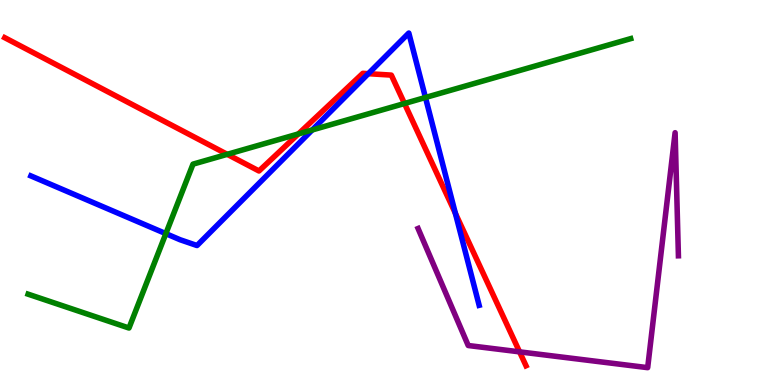[{'lines': ['blue', 'red'], 'intersections': [{'x': 4.75, 'y': 8.09}, {'x': 5.88, 'y': 4.46}]}, {'lines': ['green', 'red'], 'intersections': [{'x': 2.93, 'y': 5.99}, {'x': 3.85, 'y': 6.52}, {'x': 5.22, 'y': 7.31}]}, {'lines': ['purple', 'red'], 'intersections': [{'x': 6.7, 'y': 0.861}]}, {'lines': ['blue', 'green'], 'intersections': [{'x': 2.14, 'y': 3.93}, {'x': 4.03, 'y': 6.62}, {'x': 5.49, 'y': 7.47}]}, {'lines': ['blue', 'purple'], 'intersections': []}, {'lines': ['green', 'purple'], 'intersections': []}]